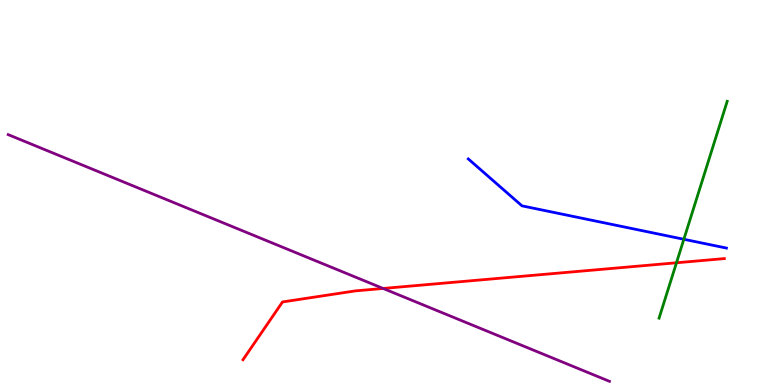[{'lines': ['blue', 'red'], 'intersections': []}, {'lines': ['green', 'red'], 'intersections': [{'x': 8.73, 'y': 3.17}]}, {'lines': ['purple', 'red'], 'intersections': [{'x': 4.94, 'y': 2.51}]}, {'lines': ['blue', 'green'], 'intersections': [{'x': 8.82, 'y': 3.79}]}, {'lines': ['blue', 'purple'], 'intersections': []}, {'lines': ['green', 'purple'], 'intersections': []}]